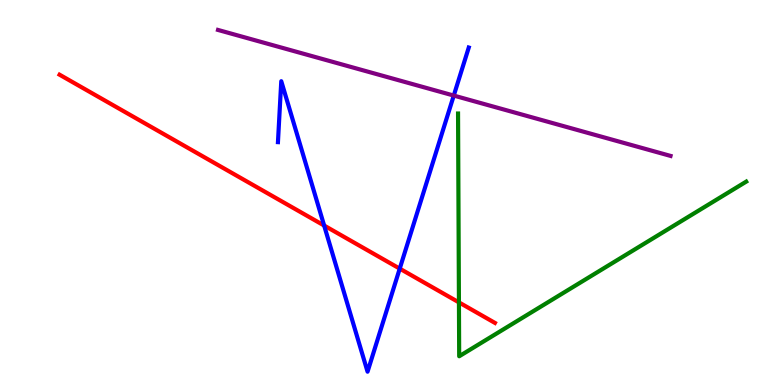[{'lines': ['blue', 'red'], 'intersections': [{'x': 4.18, 'y': 4.14}, {'x': 5.16, 'y': 3.02}]}, {'lines': ['green', 'red'], 'intersections': [{'x': 5.92, 'y': 2.15}]}, {'lines': ['purple', 'red'], 'intersections': []}, {'lines': ['blue', 'green'], 'intersections': []}, {'lines': ['blue', 'purple'], 'intersections': [{'x': 5.86, 'y': 7.52}]}, {'lines': ['green', 'purple'], 'intersections': []}]